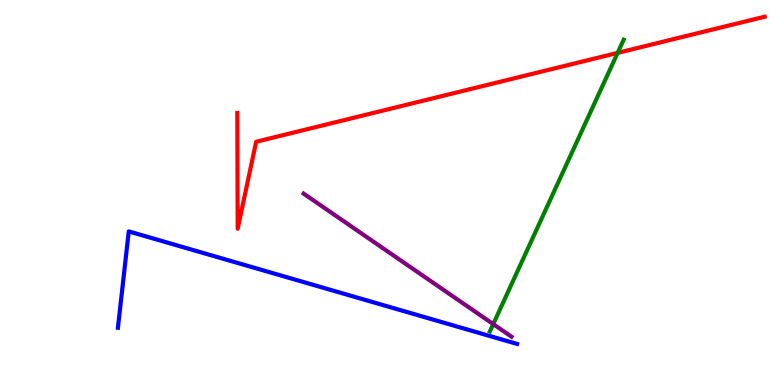[{'lines': ['blue', 'red'], 'intersections': []}, {'lines': ['green', 'red'], 'intersections': [{'x': 7.97, 'y': 8.63}]}, {'lines': ['purple', 'red'], 'intersections': []}, {'lines': ['blue', 'green'], 'intersections': []}, {'lines': ['blue', 'purple'], 'intersections': []}, {'lines': ['green', 'purple'], 'intersections': [{'x': 6.36, 'y': 1.58}]}]